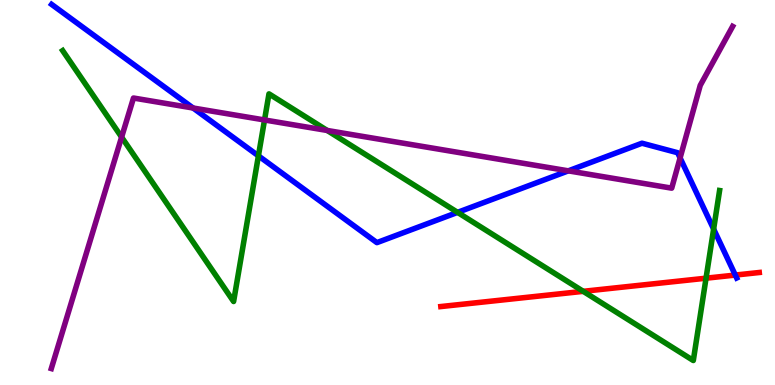[{'lines': ['blue', 'red'], 'intersections': [{'x': 9.49, 'y': 2.86}]}, {'lines': ['green', 'red'], 'intersections': [{'x': 7.53, 'y': 2.43}, {'x': 9.11, 'y': 2.77}]}, {'lines': ['purple', 'red'], 'intersections': []}, {'lines': ['blue', 'green'], 'intersections': [{'x': 3.33, 'y': 5.95}, {'x': 5.9, 'y': 4.48}, {'x': 9.21, 'y': 4.05}]}, {'lines': ['blue', 'purple'], 'intersections': [{'x': 2.49, 'y': 7.19}, {'x': 7.33, 'y': 5.56}, {'x': 8.78, 'y': 5.9}]}, {'lines': ['green', 'purple'], 'intersections': [{'x': 1.57, 'y': 6.44}, {'x': 3.41, 'y': 6.88}, {'x': 4.22, 'y': 6.61}]}]